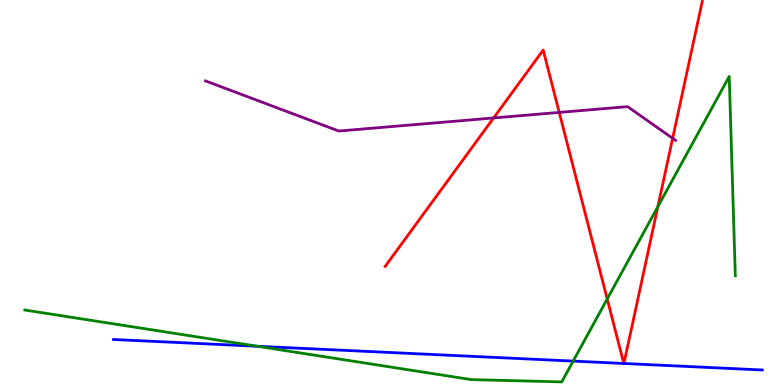[{'lines': ['blue', 'red'], 'intersections': [{'x': 8.05, 'y': 0.559}, {'x': 8.05, 'y': 0.559}]}, {'lines': ['green', 'red'], 'intersections': [{'x': 7.83, 'y': 2.23}, {'x': 8.49, 'y': 4.63}]}, {'lines': ['purple', 'red'], 'intersections': [{'x': 6.37, 'y': 6.94}, {'x': 7.22, 'y': 7.08}, {'x': 8.68, 'y': 6.41}]}, {'lines': ['blue', 'green'], 'intersections': [{'x': 3.32, 'y': 1.01}, {'x': 7.4, 'y': 0.621}]}, {'lines': ['blue', 'purple'], 'intersections': []}, {'lines': ['green', 'purple'], 'intersections': []}]